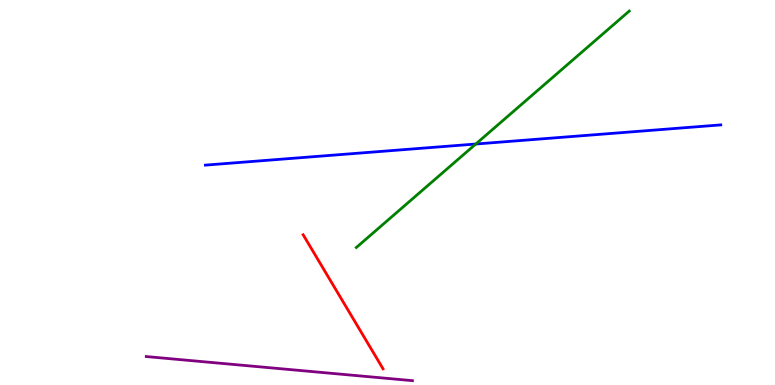[{'lines': ['blue', 'red'], 'intersections': []}, {'lines': ['green', 'red'], 'intersections': []}, {'lines': ['purple', 'red'], 'intersections': []}, {'lines': ['blue', 'green'], 'intersections': [{'x': 6.14, 'y': 6.26}]}, {'lines': ['blue', 'purple'], 'intersections': []}, {'lines': ['green', 'purple'], 'intersections': []}]